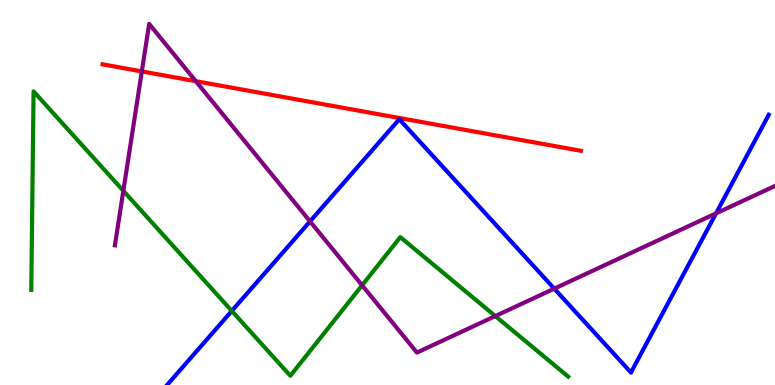[{'lines': ['blue', 'red'], 'intersections': []}, {'lines': ['green', 'red'], 'intersections': []}, {'lines': ['purple', 'red'], 'intersections': [{'x': 1.83, 'y': 8.14}, {'x': 2.53, 'y': 7.89}]}, {'lines': ['blue', 'green'], 'intersections': [{'x': 2.99, 'y': 1.92}]}, {'lines': ['blue', 'purple'], 'intersections': [{'x': 4.0, 'y': 4.25}, {'x': 7.15, 'y': 2.5}, {'x': 9.24, 'y': 4.46}]}, {'lines': ['green', 'purple'], 'intersections': [{'x': 1.59, 'y': 5.04}, {'x': 4.67, 'y': 2.59}, {'x': 6.39, 'y': 1.79}]}]